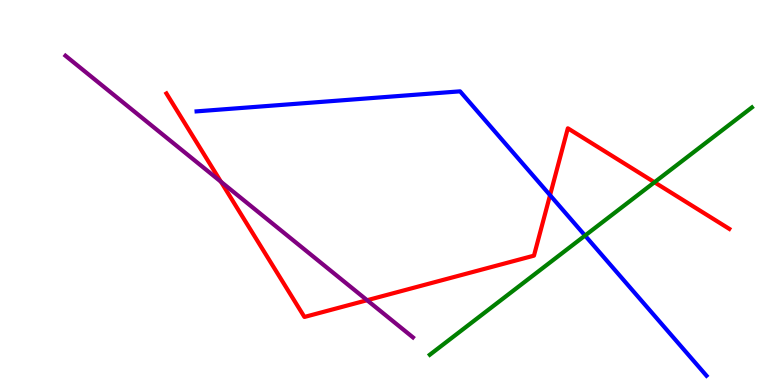[{'lines': ['blue', 'red'], 'intersections': [{'x': 7.1, 'y': 4.93}]}, {'lines': ['green', 'red'], 'intersections': [{'x': 8.44, 'y': 5.27}]}, {'lines': ['purple', 'red'], 'intersections': [{'x': 2.85, 'y': 5.28}, {'x': 4.74, 'y': 2.2}]}, {'lines': ['blue', 'green'], 'intersections': [{'x': 7.55, 'y': 3.88}]}, {'lines': ['blue', 'purple'], 'intersections': []}, {'lines': ['green', 'purple'], 'intersections': []}]